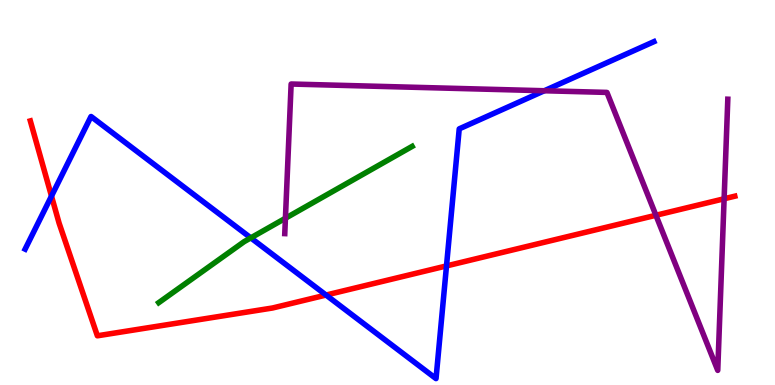[{'lines': ['blue', 'red'], 'intersections': [{'x': 0.664, 'y': 4.91}, {'x': 4.21, 'y': 2.34}, {'x': 5.76, 'y': 3.09}]}, {'lines': ['green', 'red'], 'intersections': []}, {'lines': ['purple', 'red'], 'intersections': [{'x': 8.46, 'y': 4.41}, {'x': 9.34, 'y': 4.84}]}, {'lines': ['blue', 'green'], 'intersections': [{'x': 3.24, 'y': 3.82}]}, {'lines': ['blue', 'purple'], 'intersections': [{'x': 7.02, 'y': 7.64}]}, {'lines': ['green', 'purple'], 'intersections': [{'x': 3.68, 'y': 4.33}]}]